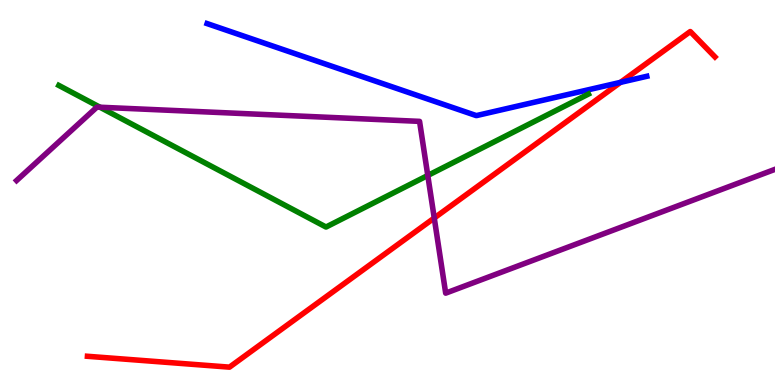[{'lines': ['blue', 'red'], 'intersections': [{'x': 8.01, 'y': 7.86}]}, {'lines': ['green', 'red'], 'intersections': []}, {'lines': ['purple', 'red'], 'intersections': [{'x': 5.6, 'y': 4.34}]}, {'lines': ['blue', 'green'], 'intersections': []}, {'lines': ['blue', 'purple'], 'intersections': []}, {'lines': ['green', 'purple'], 'intersections': [{'x': 1.29, 'y': 7.21}, {'x': 5.52, 'y': 5.44}]}]